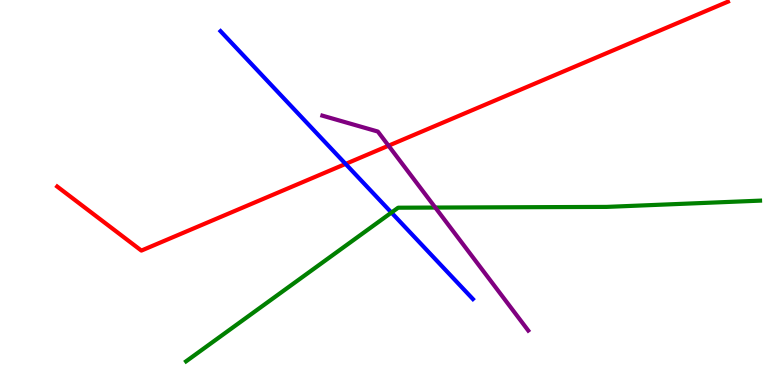[{'lines': ['blue', 'red'], 'intersections': [{'x': 4.46, 'y': 5.74}]}, {'lines': ['green', 'red'], 'intersections': []}, {'lines': ['purple', 'red'], 'intersections': [{'x': 5.01, 'y': 6.22}]}, {'lines': ['blue', 'green'], 'intersections': [{'x': 5.05, 'y': 4.48}]}, {'lines': ['blue', 'purple'], 'intersections': []}, {'lines': ['green', 'purple'], 'intersections': [{'x': 5.62, 'y': 4.61}]}]